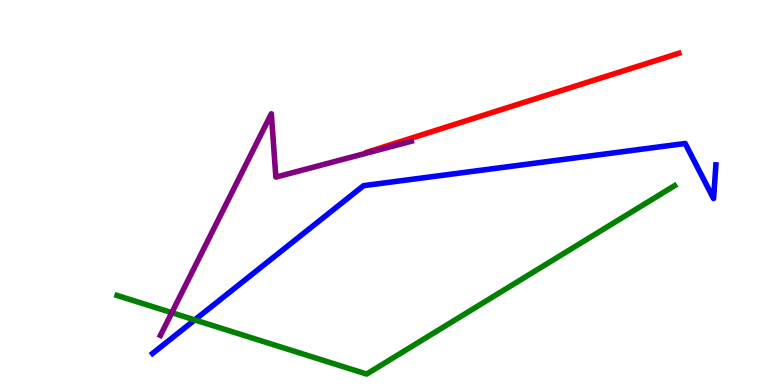[{'lines': ['blue', 'red'], 'intersections': []}, {'lines': ['green', 'red'], 'intersections': []}, {'lines': ['purple', 'red'], 'intersections': []}, {'lines': ['blue', 'green'], 'intersections': [{'x': 2.51, 'y': 1.69}]}, {'lines': ['blue', 'purple'], 'intersections': []}, {'lines': ['green', 'purple'], 'intersections': [{'x': 2.22, 'y': 1.88}]}]